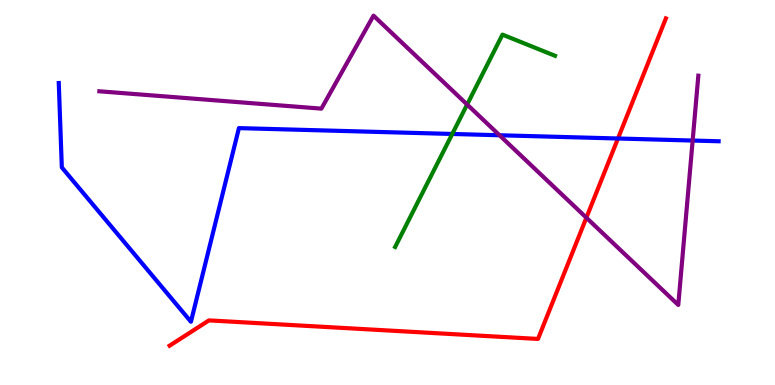[{'lines': ['blue', 'red'], 'intersections': [{'x': 7.97, 'y': 6.4}]}, {'lines': ['green', 'red'], 'intersections': []}, {'lines': ['purple', 'red'], 'intersections': [{'x': 7.57, 'y': 4.35}]}, {'lines': ['blue', 'green'], 'intersections': [{'x': 5.84, 'y': 6.52}]}, {'lines': ['blue', 'purple'], 'intersections': [{'x': 6.45, 'y': 6.49}, {'x': 8.94, 'y': 6.35}]}, {'lines': ['green', 'purple'], 'intersections': [{'x': 6.03, 'y': 7.29}]}]